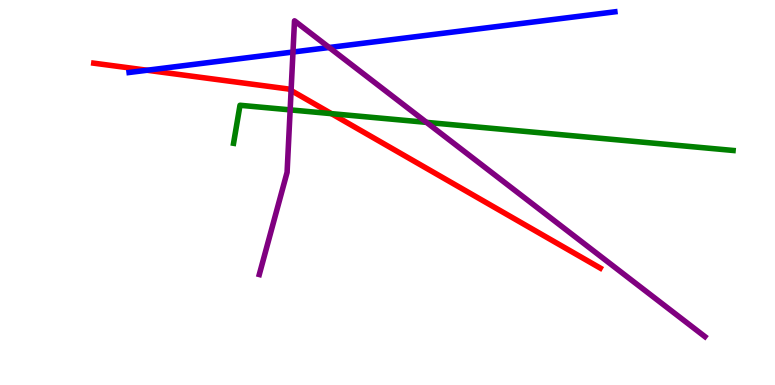[{'lines': ['blue', 'red'], 'intersections': [{'x': 1.9, 'y': 8.18}]}, {'lines': ['green', 'red'], 'intersections': [{'x': 4.28, 'y': 7.05}]}, {'lines': ['purple', 'red'], 'intersections': [{'x': 3.76, 'y': 7.65}]}, {'lines': ['blue', 'green'], 'intersections': []}, {'lines': ['blue', 'purple'], 'intersections': [{'x': 3.78, 'y': 8.65}, {'x': 4.25, 'y': 8.77}]}, {'lines': ['green', 'purple'], 'intersections': [{'x': 3.74, 'y': 7.15}, {'x': 5.5, 'y': 6.82}]}]